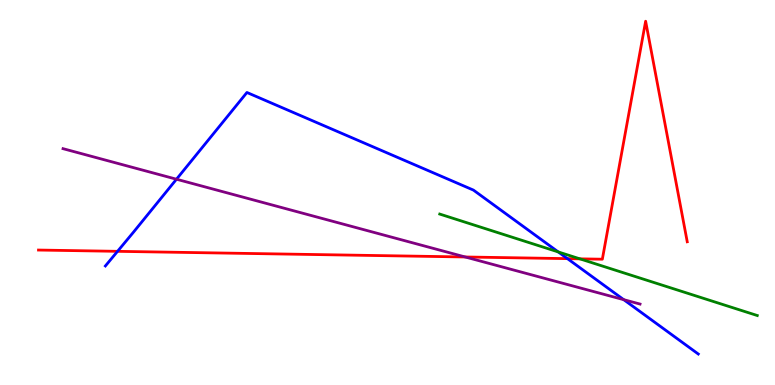[{'lines': ['blue', 'red'], 'intersections': [{'x': 1.52, 'y': 3.47}, {'x': 7.32, 'y': 3.28}]}, {'lines': ['green', 'red'], 'intersections': [{'x': 7.48, 'y': 3.28}]}, {'lines': ['purple', 'red'], 'intersections': [{'x': 6.0, 'y': 3.33}]}, {'lines': ['blue', 'green'], 'intersections': [{'x': 7.2, 'y': 3.46}]}, {'lines': ['blue', 'purple'], 'intersections': [{'x': 2.28, 'y': 5.34}, {'x': 8.05, 'y': 2.22}]}, {'lines': ['green', 'purple'], 'intersections': []}]